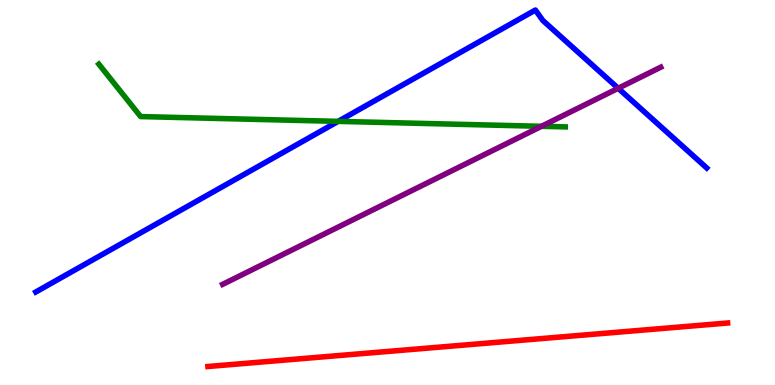[{'lines': ['blue', 'red'], 'intersections': []}, {'lines': ['green', 'red'], 'intersections': []}, {'lines': ['purple', 'red'], 'intersections': []}, {'lines': ['blue', 'green'], 'intersections': [{'x': 4.36, 'y': 6.85}]}, {'lines': ['blue', 'purple'], 'intersections': [{'x': 7.98, 'y': 7.71}]}, {'lines': ['green', 'purple'], 'intersections': [{'x': 6.99, 'y': 6.72}]}]